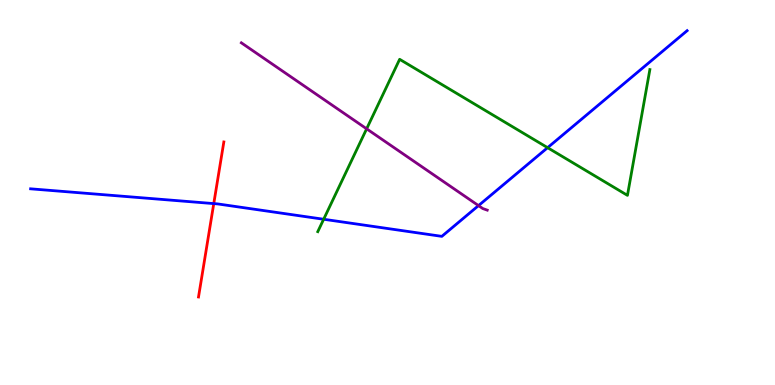[{'lines': ['blue', 'red'], 'intersections': [{'x': 2.76, 'y': 4.71}]}, {'lines': ['green', 'red'], 'intersections': []}, {'lines': ['purple', 'red'], 'intersections': []}, {'lines': ['blue', 'green'], 'intersections': [{'x': 4.18, 'y': 4.31}, {'x': 7.07, 'y': 6.16}]}, {'lines': ['blue', 'purple'], 'intersections': [{'x': 6.17, 'y': 4.66}]}, {'lines': ['green', 'purple'], 'intersections': [{'x': 4.73, 'y': 6.65}]}]